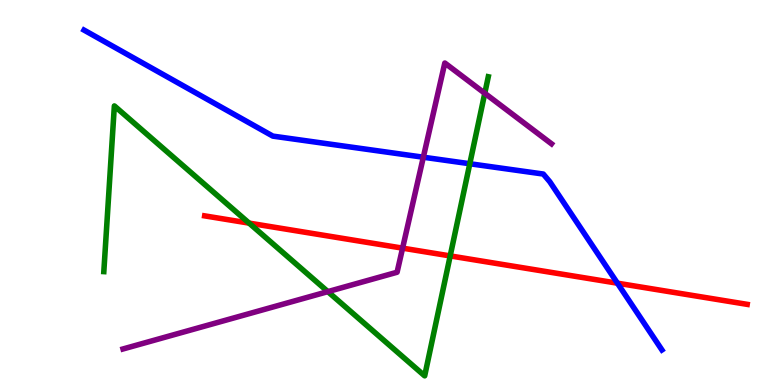[{'lines': ['blue', 'red'], 'intersections': [{'x': 7.97, 'y': 2.64}]}, {'lines': ['green', 'red'], 'intersections': [{'x': 3.21, 'y': 4.2}, {'x': 5.81, 'y': 3.35}]}, {'lines': ['purple', 'red'], 'intersections': [{'x': 5.19, 'y': 3.55}]}, {'lines': ['blue', 'green'], 'intersections': [{'x': 6.06, 'y': 5.75}]}, {'lines': ['blue', 'purple'], 'intersections': [{'x': 5.46, 'y': 5.92}]}, {'lines': ['green', 'purple'], 'intersections': [{'x': 4.23, 'y': 2.43}, {'x': 6.26, 'y': 7.58}]}]